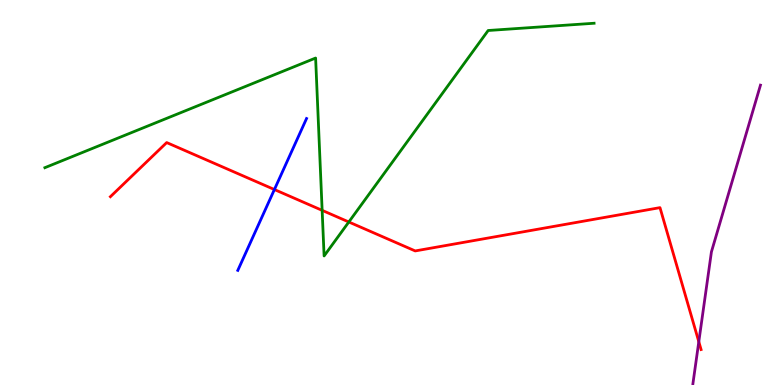[{'lines': ['blue', 'red'], 'intersections': [{'x': 3.54, 'y': 5.08}]}, {'lines': ['green', 'red'], 'intersections': [{'x': 4.16, 'y': 4.54}, {'x': 4.5, 'y': 4.23}]}, {'lines': ['purple', 'red'], 'intersections': [{'x': 9.02, 'y': 1.12}]}, {'lines': ['blue', 'green'], 'intersections': []}, {'lines': ['blue', 'purple'], 'intersections': []}, {'lines': ['green', 'purple'], 'intersections': []}]